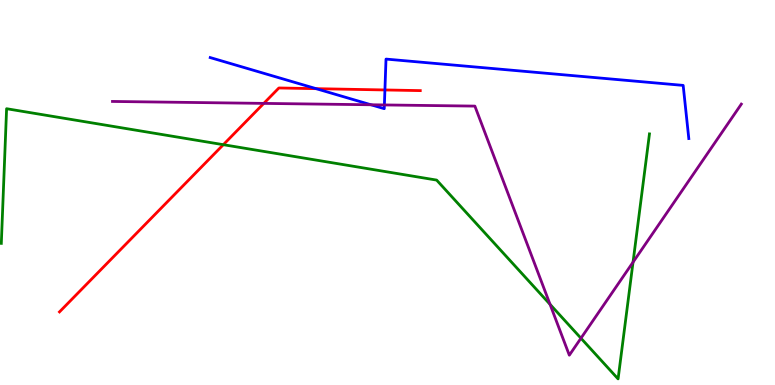[{'lines': ['blue', 'red'], 'intersections': [{'x': 4.08, 'y': 7.7}, {'x': 4.97, 'y': 7.66}]}, {'lines': ['green', 'red'], 'intersections': [{'x': 2.88, 'y': 6.24}]}, {'lines': ['purple', 'red'], 'intersections': [{'x': 3.4, 'y': 7.31}]}, {'lines': ['blue', 'green'], 'intersections': []}, {'lines': ['blue', 'purple'], 'intersections': [{'x': 4.79, 'y': 7.28}, {'x': 4.96, 'y': 7.27}]}, {'lines': ['green', 'purple'], 'intersections': [{'x': 7.1, 'y': 2.09}, {'x': 7.5, 'y': 1.22}, {'x': 8.17, 'y': 3.19}]}]